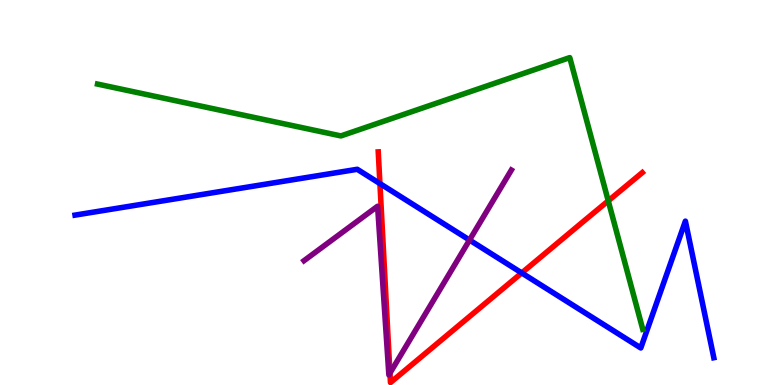[{'lines': ['blue', 'red'], 'intersections': [{'x': 4.9, 'y': 5.23}, {'x': 6.73, 'y': 2.91}]}, {'lines': ['green', 'red'], 'intersections': [{'x': 7.85, 'y': 4.78}]}, {'lines': ['purple', 'red'], 'intersections': [{'x': 5.03, 'y': 0.309}]}, {'lines': ['blue', 'green'], 'intersections': []}, {'lines': ['blue', 'purple'], 'intersections': [{'x': 6.06, 'y': 3.77}]}, {'lines': ['green', 'purple'], 'intersections': []}]